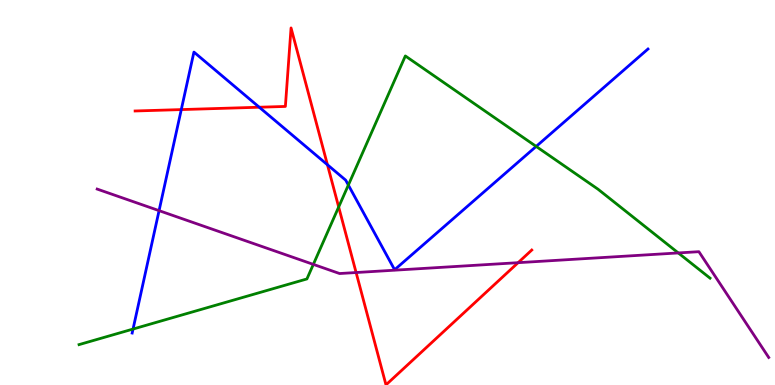[{'lines': ['blue', 'red'], 'intersections': [{'x': 2.34, 'y': 7.15}, {'x': 3.35, 'y': 7.21}, {'x': 4.23, 'y': 5.72}]}, {'lines': ['green', 'red'], 'intersections': [{'x': 4.37, 'y': 4.62}]}, {'lines': ['purple', 'red'], 'intersections': [{'x': 4.59, 'y': 2.92}, {'x': 6.69, 'y': 3.18}]}, {'lines': ['blue', 'green'], 'intersections': [{'x': 1.72, 'y': 1.45}, {'x': 4.49, 'y': 5.19}, {'x': 6.92, 'y': 6.2}]}, {'lines': ['blue', 'purple'], 'intersections': [{'x': 2.05, 'y': 4.53}]}, {'lines': ['green', 'purple'], 'intersections': [{'x': 4.04, 'y': 3.13}, {'x': 8.75, 'y': 3.43}]}]